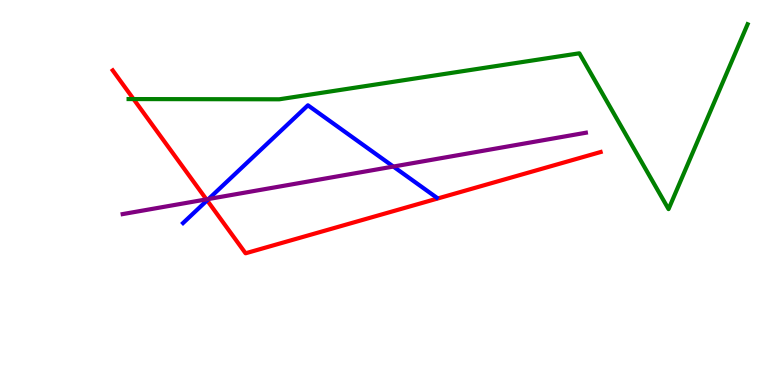[{'lines': ['blue', 'red'], 'intersections': [{'x': 2.67, 'y': 4.8}]}, {'lines': ['green', 'red'], 'intersections': [{'x': 1.72, 'y': 7.43}]}, {'lines': ['purple', 'red'], 'intersections': [{'x': 2.66, 'y': 4.82}]}, {'lines': ['blue', 'green'], 'intersections': []}, {'lines': ['blue', 'purple'], 'intersections': [{'x': 2.69, 'y': 4.83}, {'x': 5.08, 'y': 5.67}]}, {'lines': ['green', 'purple'], 'intersections': []}]